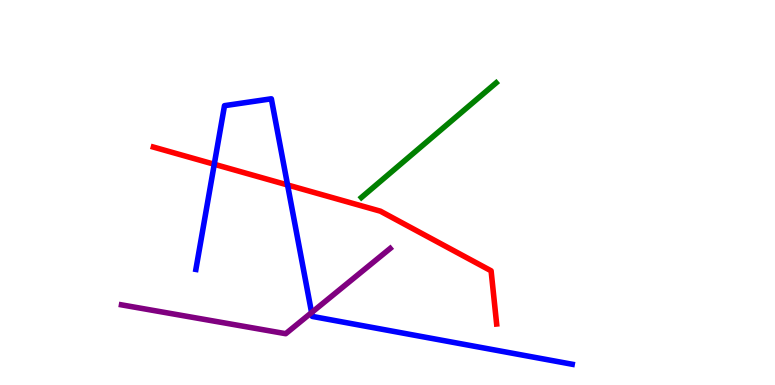[{'lines': ['blue', 'red'], 'intersections': [{'x': 2.76, 'y': 5.73}, {'x': 3.71, 'y': 5.2}]}, {'lines': ['green', 'red'], 'intersections': []}, {'lines': ['purple', 'red'], 'intersections': []}, {'lines': ['blue', 'green'], 'intersections': []}, {'lines': ['blue', 'purple'], 'intersections': [{'x': 4.02, 'y': 1.88}]}, {'lines': ['green', 'purple'], 'intersections': []}]